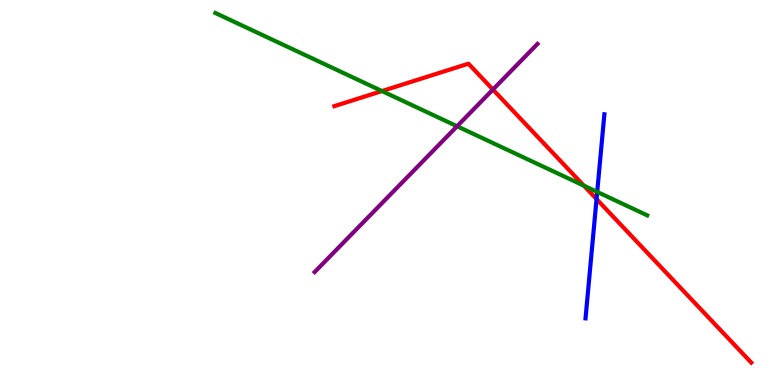[{'lines': ['blue', 'red'], 'intersections': [{'x': 7.7, 'y': 4.83}]}, {'lines': ['green', 'red'], 'intersections': [{'x': 4.93, 'y': 7.63}, {'x': 7.53, 'y': 5.18}]}, {'lines': ['purple', 'red'], 'intersections': [{'x': 6.36, 'y': 7.67}]}, {'lines': ['blue', 'green'], 'intersections': [{'x': 7.71, 'y': 5.02}]}, {'lines': ['blue', 'purple'], 'intersections': []}, {'lines': ['green', 'purple'], 'intersections': [{'x': 5.9, 'y': 6.72}]}]